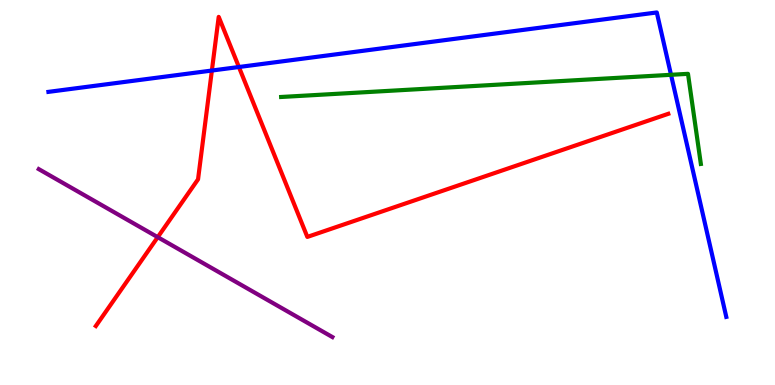[{'lines': ['blue', 'red'], 'intersections': [{'x': 2.73, 'y': 8.17}, {'x': 3.08, 'y': 8.26}]}, {'lines': ['green', 'red'], 'intersections': []}, {'lines': ['purple', 'red'], 'intersections': [{'x': 2.04, 'y': 3.84}]}, {'lines': ['blue', 'green'], 'intersections': [{'x': 8.66, 'y': 8.06}]}, {'lines': ['blue', 'purple'], 'intersections': []}, {'lines': ['green', 'purple'], 'intersections': []}]